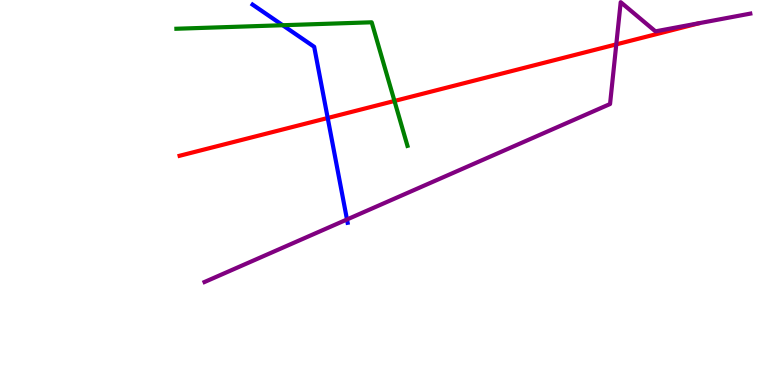[{'lines': ['blue', 'red'], 'intersections': [{'x': 4.23, 'y': 6.94}]}, {'lines': ['green', 'red'], 'intersections': [{'x': 5.09, 'y': 7.38}]}, {'lines': ['purple', 'red'], 'intersections': [{'x': 7.95, 'y': 8.85}]}, {'lines': ['blue', 'green'], 'intersections': [{'x': 3.65, 'y': 9.34}]}, {'lines': ['blue', 'purple'], 'intersections': [{'x': 4.48, 'y': 4.3}]}, {'lines': ['green', 'purple'], 'intersections': []}]